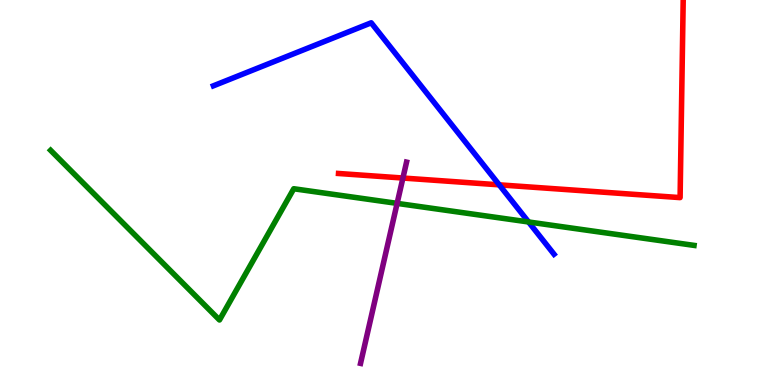[{'lines': ['blue', 'red'], 'intersections': [{'x': 6.44, 'y': 5.2}]}, {'lines': ['green', 'red'], 'intersections': []}, {'lines': ['purple', 'red'], 'intersections': [{'x': 5.2, 'y': 5.38}]}, {'lines': ['blue', 'green'], 'intersections': [{'x': 6.82, 'y': 4.23}]}, {'lines': ['blue', 'purple'], 'intersections': []}, {'lines': ['green', 'purple'], 'intersections': [{'x': 5.12, 'y': 4.72}]}]